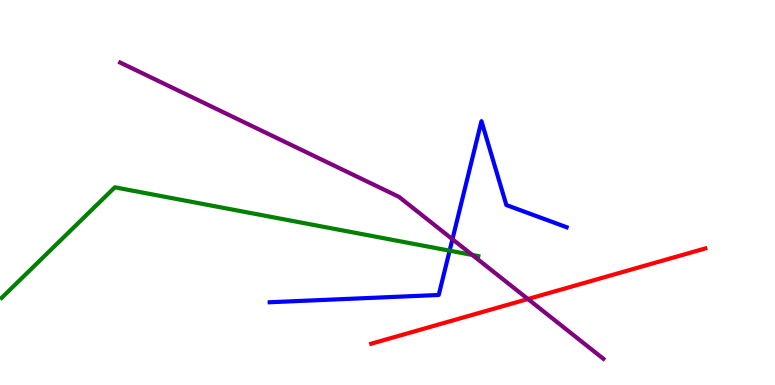[{'lines': ['blue', 'red'], 'intersections': []}, {'lines': ['green', 'red'], 'intersections': []}, {'lines': ['purple', 'red'], 'intersections': [{'x': 6.81, 'y': 2.23}]}, {'lines': ['blue', 'green'], 'intersections': [{'x': 5.8, 'y': 3.49}]}, {'lines': ['blue', 'purple'], 'intersections': [{'x': 5.84, 'y': 3.79}]}, {'lines': ['green', 'purple'], 'intersections': [{'x': 6.09, 'y': 3.38}]}]